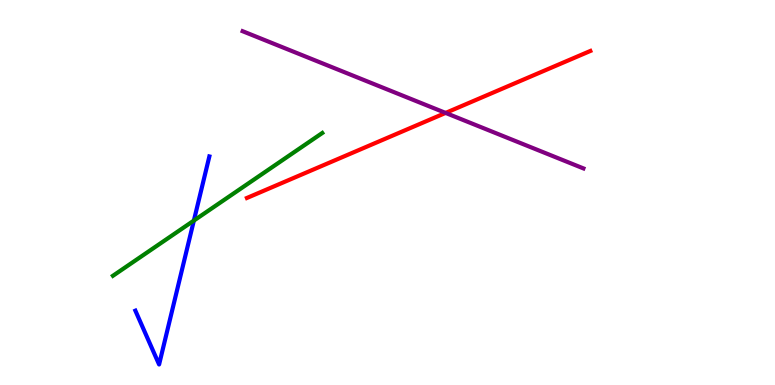[{'lines': ['blue', 'red'], 'intersections': []}, {'lines': ['green', 'red'], 'intersections': []}, {'lines': ['purple', 'red'], 'intersections': [{'x': 5.75, 'y': 7.07}]}, {'lines': ['blue', 'green'], 'intersections': [{'x': 2.5, 'y': 4.27}]}, {'lines': ['blue', 'purple'], 'intersections': []}, {'lines': ['green', 'purple'], 'intersections': []}]